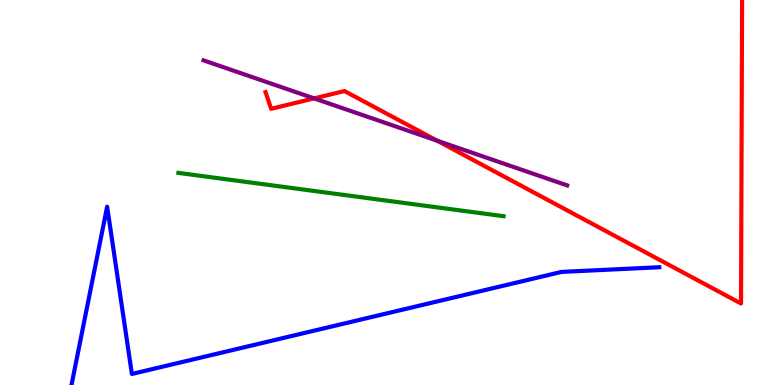[{'lines': ['blue', 'red'], 'intersections': []}, {'lines': ['green', 'red'], 'intersections': []}, {'lines': ['purple', 'red'], 'intersections': [{'x': 4.05, 'y': 7.44}, {'x': 5.64, 'y': 6.34}]}, {'lines': ['blue', 'green'], 'intersections': []}, {'lines': ['blue', 'purple'], 'intersections': []}, {'lines': ['green', 'purple'], 'intersections': []}]